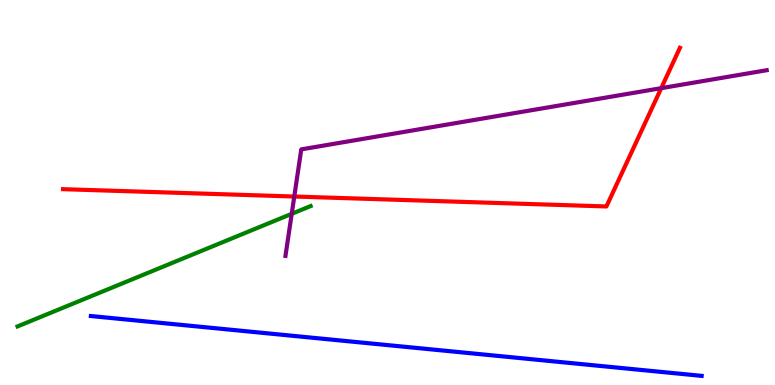[{'lines': ['blue', 'red'], 'intersections': []}, {'lines': ['green', 'red'], 'intersections': []}, {'lines': ['purple', 'red'], 'intersections': [{'x': 3.8, 'y': 4.9}, {'x': 8.53, 'y': 7.71}]}, {'lines': ['blue', 'green'], 'intersections': []}, {'lines': ['blue', 'purple'], 'intersections': []}, {'lines': ['green', 'purple'], 'intersections': [{'x': 3.76, 'y': 4.45}]}]